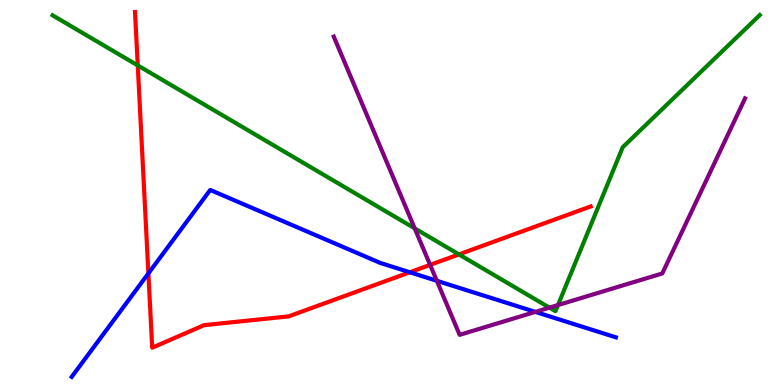[{'lines': ['blue', 'red'], 'intersections': [{'x': 1.91, 'y': 2.9}, {'x': 5.29, 'y': 2.93}]}, {'lines': ['green', 'red'], 'intersections': [{'x': 1.78, 'y': 8.3}, {'x': 5.92, 'y': 3.39}]}, {'lines': ['purple', 'red'], 'intersections': [{'x': 5.55, 'y': 3.12}]}, {'lines': ['blue', 'green'], 'intersections': []}, {'lines': ['blue', 'purple'], 'intersections': [{'x': 5.64, 'y': 2.71}, {'x': 6.91, 'y': 1.9}]}, {'lines': ['green', 'purple'], 'intersections': [{'x': 5.35, 'y': 4.07}, {'x': 7.09, 'y': 2.01}, {'x': 7.2, 'y': 2.08}]}]